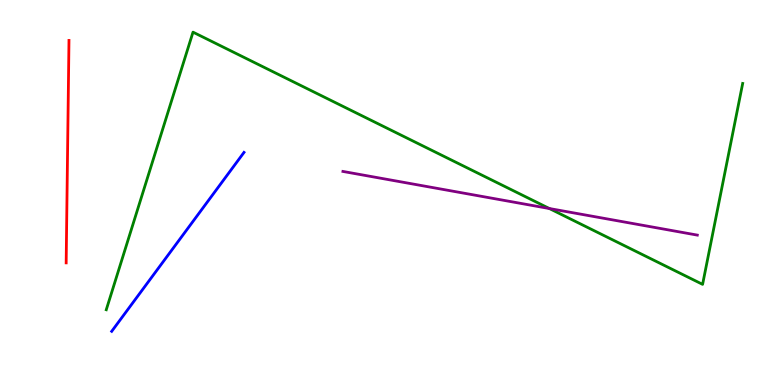[{'lines': ['blue', 'red'], 'intersections': []}, {'lines': ['green', 'red'], 'intersections': []}, {'lines': ['purple', 'red'], 'intersections': []}, {'lines': ['blue', 'green'], 'intersections': []}, {'lines': ['blue', 'purple'], 'intersections': []}, {'lines': ['green', 'purple'], 'intersections': [{'x': 7.09, 'y': 4.58}]}]